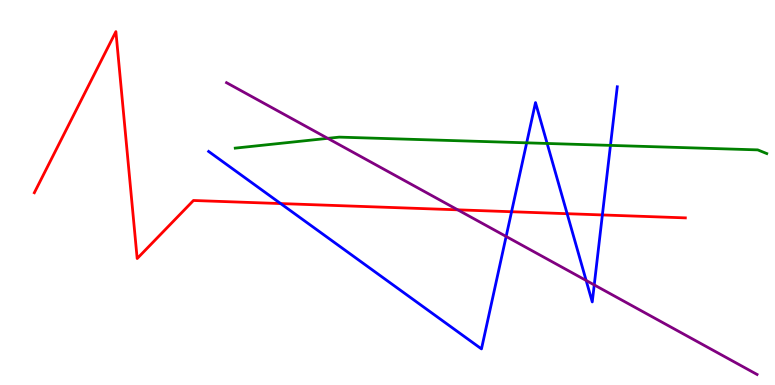[{'lines': ['blue', 'red'], 'intersections': [{'x': 3.62, 'y': 4.71}, {'x': 6.6, 'y': 4.5}, {'x': 7.32, 'y': 4.45}, {'x': 7.77, 'y': 4.42}]}, {'lines': ['green', 'red'], 'intersections': []}, {'lines': ['purple', 'red'], 'intersections': [{'x': 5.91, 'y': 4.55}]}, {'lines': ['blue', 'green'], 'intersections': [{'x': 6.8, 'y': 6.29}, {'x': 7.06, 'y': 6.27}, {'x': 7.88, 'y': 6.22}]}, {'lines': ['blue', 'purple'], 'intersections': [{'x': 6.53, 'y': 3.86}, {'x': 7.56, 'y': 2.72}, {'x': 7.67, 'y': 2.6}]}, {'lines': ['green', 'purple'], 'intersections': [{'x': 4.23, 'y': 6.41}]}]